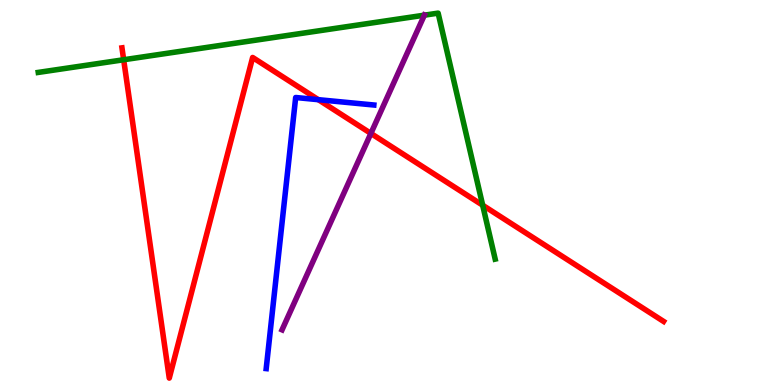[{'lines': ['blue', 'red'], 'intersections': [{'x': 4.11, 'y': 7.41}]}, {'lines': ['green', 'red'], 'intersections': [{'x': 1.6, 'y': 8.45}, {'x': 6.23, 'y': 4.67}]}, {'lines': ['purple', 'red'], 'intersections': [{'x': 4.79, 'y': 6.53}]}, {'lines': ['blue', 'green'], 'intersections': []}, {'lines': ['blue', 'purple'], 'intersections': []}, {'lines': ['green', 'purple'], 'intersections': [{'x': 5.48, 'y': 9.61}]}]